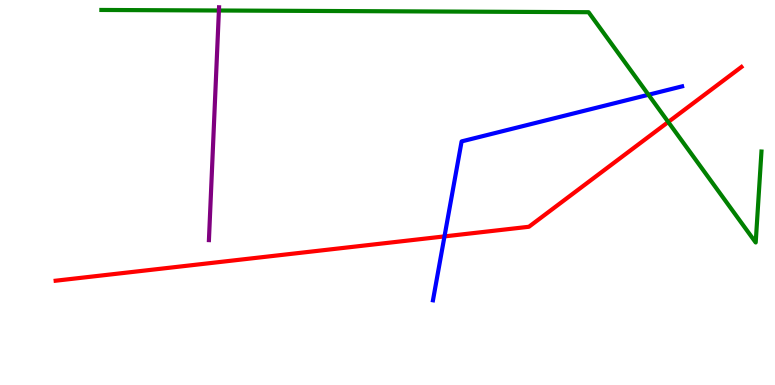[{'lines': ['blue', 'red'], 'intersections': [{'x': 5.74, 'y': 3.86}]}, {'lines': ['green', 'red'], 'intersections': [{'x': 8.62, 'y': 6.83}]}, {'lines': ['purple', 'red'], 'intersections': []}, {'lines': ['blue', 'green'], 'intersections': [{'x': 8.37, 'y': 7.54}]}, {'lines': ['blue', 'purple'], 'intersections': []}, {'lines': ['green', 'purple'], 'intersections': [{'x': 2.82, 'y': 9.73}]}]